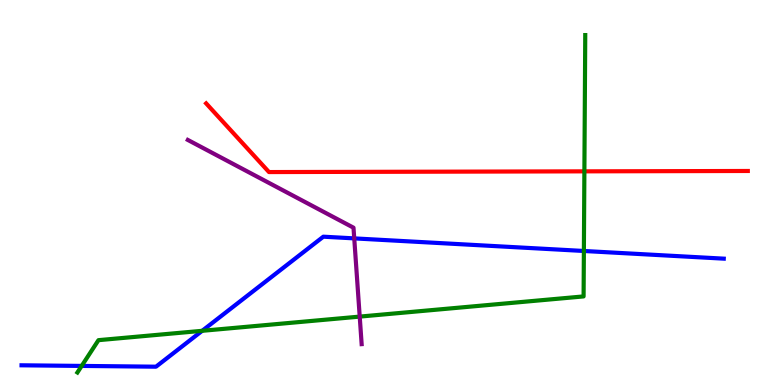[{'lines': ['blue', 'red'], 'intersections': []}, {'lines': ['green', 'red'], 'intersections': [{'x': 7.54, 'y': 5.55}]}, {'lines': ['purple', 'red'], 'intersections': []}, {'lines': ['blue', 'green'], 'intersections': [{'x': 1.05, 'y': 0.496}, {'x': 2.61, 'y': 1.41}, {'x': 7.53, 'y': 3.48}]}, {'lines': ['blue', 'purple'], 'intersections': [{'x': 4.57, 'y': 3.81}]}, {'lines': ['green', 'purple'], 'intersections': [{'x': 4.64, 'y': 1.78}]}]